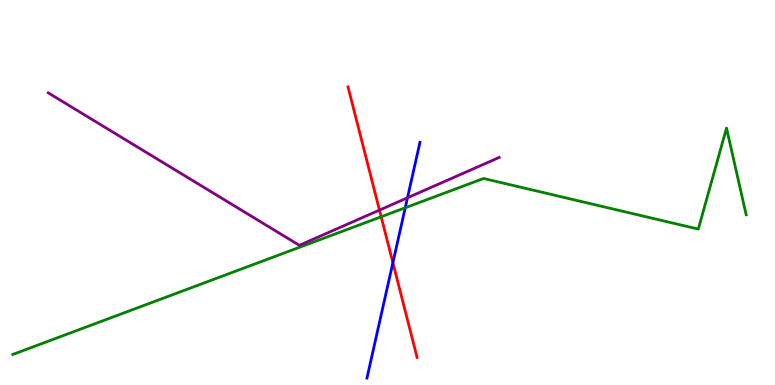[{'lines': ['blue', 'red'], 'intersections': [{'x': 5.07, 'y': 3.18}]}, {'lines': ['green', 'red'], 'intersections': [{'x': 4.92, 'y': 4.37}]}, {'lines': ['purple', 'red'], 'intersections': [{'x': 4.9, 'y': 4.54}]}, {'lines': ['blue', 'green'], 'intersections': [{'x': 5.23, 'y': 4.6}]}, {'lines': ['blue', 'purple'], 'intersections': [{'x': 5.26, 'y': 4.86}]}, {'lines': ['green', 'purple'], 'intersections': []}]